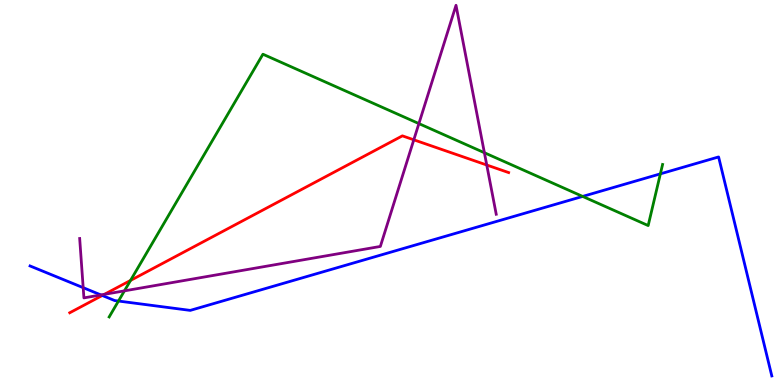[{'lines': ['blue', 'red'], 'intersections': [{'x': 1.32, 'y': 2.33}]}, {'lines': ['green', 'red'], 'intersections': [{'x': 1.68, 'y': 2.72}]}, {'lines': ['purple', 'red'], 'intersections': [{'x': 1.35, 'y': 2.36}, {'x': 5.34, 'y': 6.37}, {'x': 6.28, 'y': 5.71}]}, {'lines': ['blue', 'green'], 'intersections': [{'x': 1.53, 'y': 2.18}, {'x': 7.52, 'y': 4.9}, {'x': 8.52, 'y': 5.48}]}, {'lines': ['blue', 'purple'], 'intersections': [{'x': 1.07, 'y': 2.53}, {'x': 1.3, 'y': 2.34}]}, {'lines': ['green', 'purple'], 'intersections': [{'x': 1.61, 'y': 2.45}, {'x': 5.41, 'y': 6.79}, {'x': 6.25, 'y': 6.03}]}]